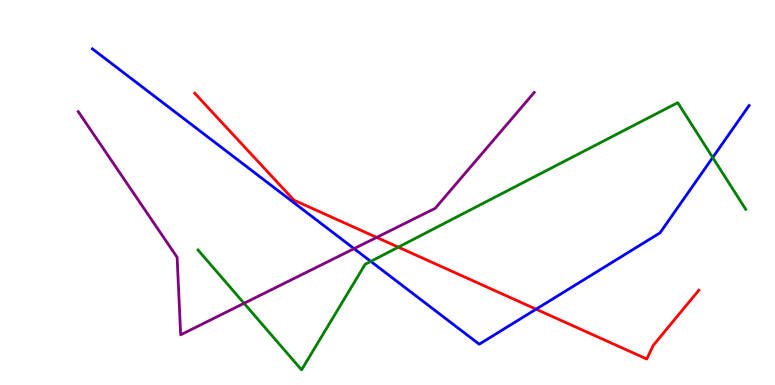[{'lines': ['blue', 'red'], 'intersections': [{'x': 6.92, 'y': 1.97}]}, {'lines': ['green', 'red'], 'intersections': [{'x': 5.14, 'y': 3.58}]}, {'lines': ['purple', 'red'], 'intersections': [{'x': 4.86, 'y': 3.83}]}, {'lines': ['blue', 'green'], 'intersections': [{'x': 4.78, 'y': 3.21}, {'x': 9.2, 'y': 5.91}]}, {'lines': ['blue', 'purple'], 'intersections': [{'x': 4.57, 'y': 3.54}]}, {'lines': ['green', 'purple'], 'intersections': [{'x': 3.15, 'y': 2.12}]}]